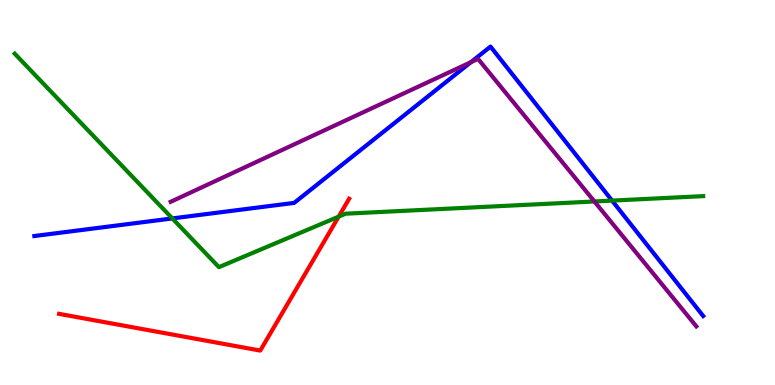[{'lines': ['blue', 'red'], 'intersections': []}, {'lines': ['green', 'red'], 'intersections': [{'x': 4.37, 'y': 4.37}]}, {'lines': ['purple', 'red'], 'intersections': []}, {'lines': ['blue', 'green'], 'intersections': [{'x': 2.22, 'y': 4.33}, {'x': 7.9, 'y': 4.79}]}, {'lines': ['blue', 'purple'], 'intersections': [{'x': 6.08, 'y': 8.38}]}, {'lines': ['green', 'purple'], 'intersections': [{'x': 7.67, 'y': 4.77}]}]